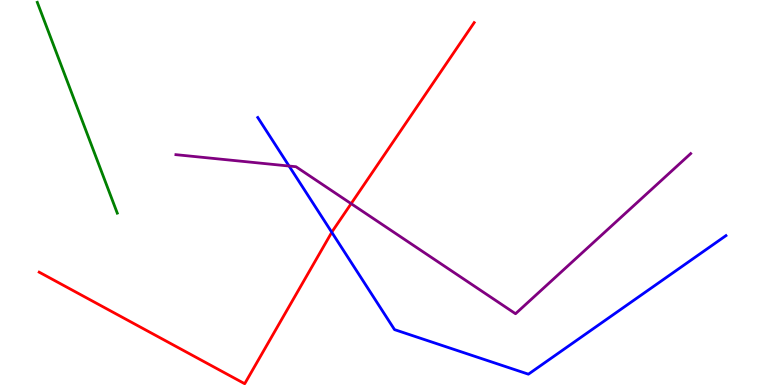[{'lines': ['blue', 'red'], 'intersections': [{'x': 4.28, 'y': 3.97}]}, {'lines': ['green', 'red'], 'intersections': []}, {'lines': ['purple', 'red'], 'intersections': [{'x': 4.53, 'y': 4.71}]}, {'lines': ['blue', 'green'], 'intersections': []}, {'lines': ['blue', 'purple'], 'intersections': [{'x': 3.73, 'y': 5.69}]}, {'lines': ['green', 'purple'], 'intersections': []}]